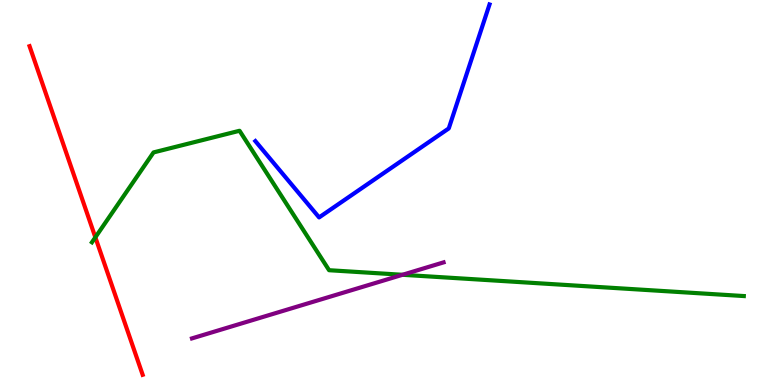[{'lines': ['blue', 'red'], 'intersections': []}, {'lines': ['green', 'red'], 'intersections': [{'x': 1.23, 'y': 3.84}]}, {'lines': ['purple', 'red'], 'intersections': []}, {'lines': ['blue', 'green'], 'intersections': []}, {'lines': ['blue', 'purple'], 'intersections': []}, {'lines': ['green', 'purple'], 'intersections': [{'x': 5.19, 'y': 2.86}]}]